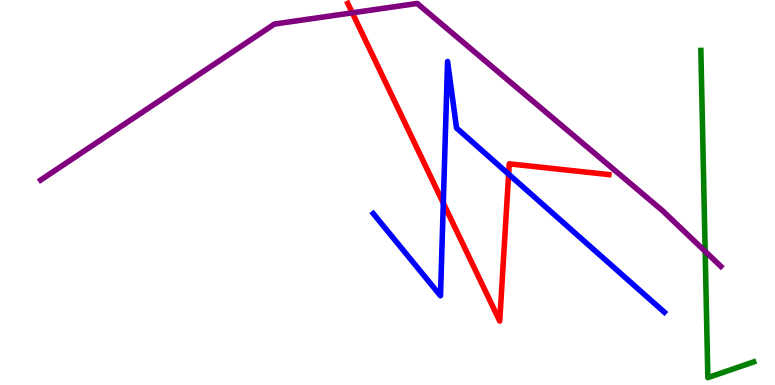[{'lines': ['blue', 'red'], 'intersections': [{'x': 5.72, 'y': 4.73}, {'x': 6.56, 'y': 5.48}]}, {'lines': ['green', 'red'], 'intersections': []}, {'lines': ['purple', 'red'], 'intersections': [{'x': 4.55, 'y': 9.67}]}, {'lines': ['blue', 'green'], 'intersections': []}, {'lines': ['blue', 'purple'], 'intersections': []}, {'lines': ['green', 'purple'], 'intersections': [{'x': 9.1, 'y': 3.47}]}]